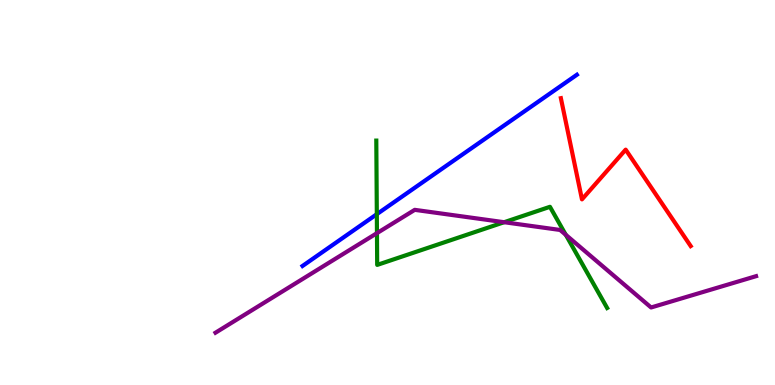[{'lines': ['blue', 'red'], 'intersections': []}, {'lines': ['green', 'red'], 'intersections': []}, {'lines': ['purple', 'red'], 'intersections': []}, {'lines': ['blue', 'green'], 'intersections': [{'x': 4.86, 'y': 4.44}]}, {'lines': ['blue', 'purple'], 'intersections': []}, {'lines': ['green', 'purple'], 'intersections': [{'x': 4.86, 'y': 3.94}, {'x': 6.51, 'y': 4.23}, {'x': 7.3, 'y': 3.9}]}]